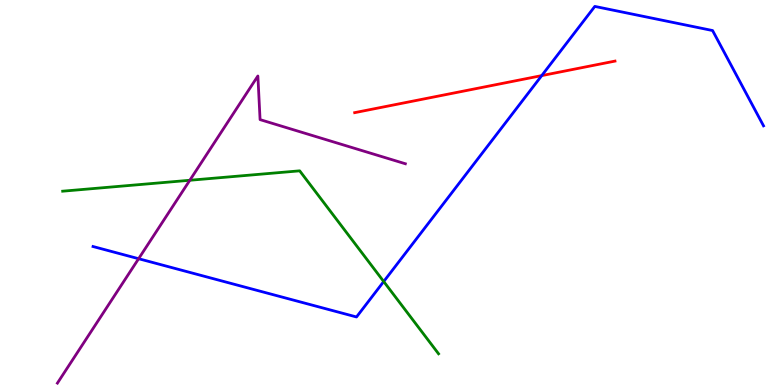[{'lines': ['blue', 'red'], 'intersections': [{'x': 6.99, 'y': 8.04}]}, {'lines': ['green', 'red'], 'intersections': []}, {'lines': ['purple', 'red'], 'intersections': []}, {'lines': ['blue', 'green'], 'intersections': [{'x': 4.95, 'y': 2.69}]}, {'lines': ['blue', 'purple'], 'intersections': [{'x': 1.79, 'y': 3.28}]}, {'lines': ['green', 'purple'], 'intersections': [{'x': 2.45, 'y': 5.32}]}]